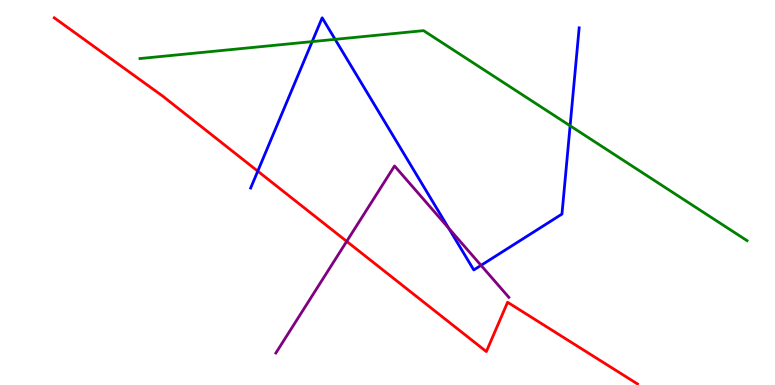[{'lines': ['blue', 'red'], 'intersections': [{'x': 3.33, 'y': 5.55}]}, {'lines': ['green', 'red'], 'intersections': []}, {'lines': ['purple', 'red'], 'intersections': [{'x': 4.47, 'y': 3.73}]}, {'lines': ['blue', 'green'], 'intersections': [{'x': 4.03, 'y': 8.92}, {'x': 4.32, 'y': 8.98}, {'x': 7.36, 'y': 6.73}]}, {'lines': ['blue', 'purple'], 'intersections': [{'x': 5.79, 'y': 4.07}, {'x': 6.21, 'y': 3.11}]}, {'lines': ['green', 'purple'], 'intersections': []}]